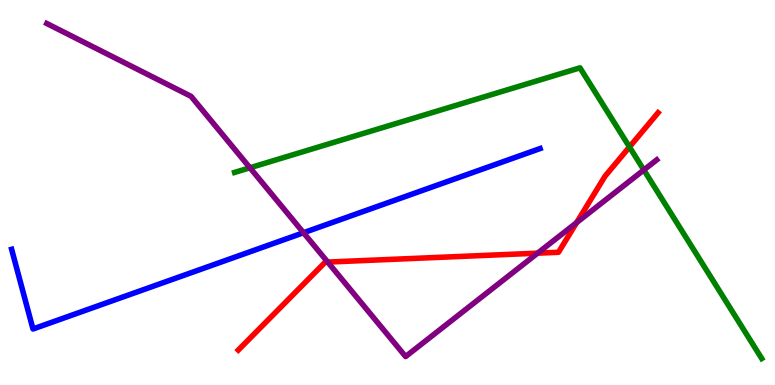[{'lines': ['blue', 'red'], 'intersections': []}, {'lines': ['green', 'red'], 'intersections': [{'x': 8.12, 'y': 6.18}]}, {'lines': ['purple', 'red'], 'intersections': [{'x': 4.23, 'y': 3.19}, {'x': 6.94, 'y': 3.42}, {'x': 7.44, 'y': 4.22}]}, {'lines': ['blue', 'green'], 'intersections': []}, {'lines': ['blue', 'purple'], 'intersections': [{'x': 3.92, 'y': 3.95}]}, {'lines': ['green', 'purple'], 'intersections': [{'x': 3.23, 'y': 5.64}, {'x': 8.31, 'y': 5.59}]}]